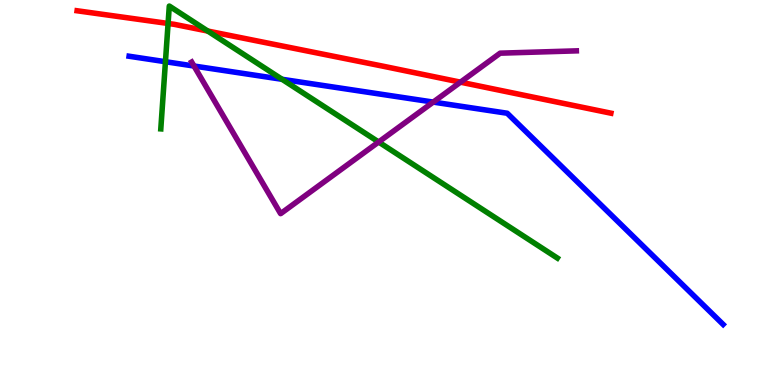[{'lines': ['blue', 'red'], 'intersections': []}, {'lines': ['green', 'red'], 'intersections': [{'x': 2.17, 'y': 9.39}, {'x': 2.68, 'y': 9.19}]}, {'lines': ['purple', 'red'], 'intersections': [{'x': 5.94, 'y': 7.87}]}, {'lines': ['blue', 'green'], 'intersections': [{'x': 2.13, 'y': 8.4}, {'x': 3.64, 'y': 7.94}]}, {'lines': ['blue', 'purple'], 'intersections': [{'x': 2.5, 'y': 8.29}, {'x': 5.59, 'y': 7.35}]}, {'lines': ['green', 'purple'], 'intersections': [{'x': 4.89, 'y': 6.31}]}]